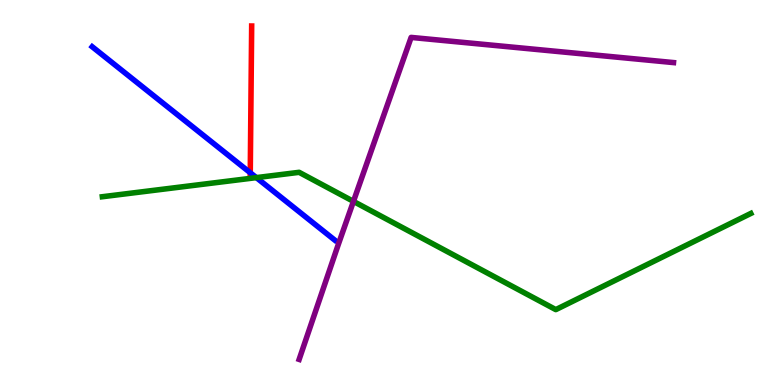[{'lines': ['blue', 'red'], 'intersections': [{'x': 3.23, 'y': 5.51}]}, {'lines': ['green', 'red'], 'intersections': []}, {'lines': ['purple', 'red'], 'intersections': []}, {'lines': ['blue', 'green'], 'intersections': [{'x': 3.31, 'y': 5.39}]}, {'lines': ['blue', 'purple'], 'intersections': []}, {'lines': ['green', 'purple'], 'intersections': [{'x': 4.56, 'y': 4.77}]}]